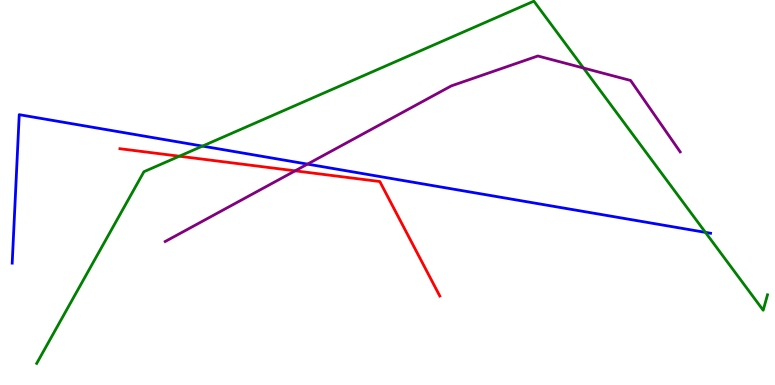[{'lines': ['blue', 'red'], 'intersections': []}, {'lines': ['green', 'red'], 'intersections': [{'x': 2.31, 'y': 5.94}]}, {'lines': ['purple', 'red'], 'intersections': [{'x': 3.81, 'y': 5.56}]}, {'lines': ['blue', 'green'], 'intersections': [{'x': 2.61, 'y': 6.21}, {'x': 9.1, 'y': 3.96}]}, {'lines': ['blue', 'purple'], 'intersections': [{'x': 3.97, 'y': 5.74}]}, {'lines': ['green', 'purple'], 'intersections': [{'x': 7.53, 'y': 8.23}]}]